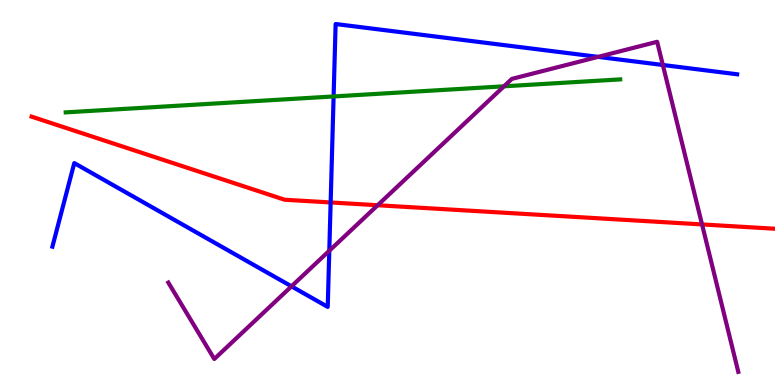[{'lines': ['blue', 'red'], 'intersections': [{'x': 4.27, 'y': 4.74}]}, {'lines': ['green', 'red'], 'intersections': []}, {'lines': ['purple', 'red'], 'intersections': [{'x': 4.87, 'y': 4.67}, {'x': 9.06, 'y': 4.17}]}, {'lines': ['blue', 'green'], 'intersections': [{'x': 4.3, 'y': 7.49}]}, {'lines': ['blue', 'purple'], 'intersections': [{'x': 3.76, 'y': 2.56}, {'x': 4.25, 'y': 3.49}, {'x': 7.72, 'y': 8.52}, {'x': 8.55, 'y': 8.31}]}, {'lines': ['green', 'purple'], 'intersections': [{'x': 6.5, 'y': 7.76}]}]